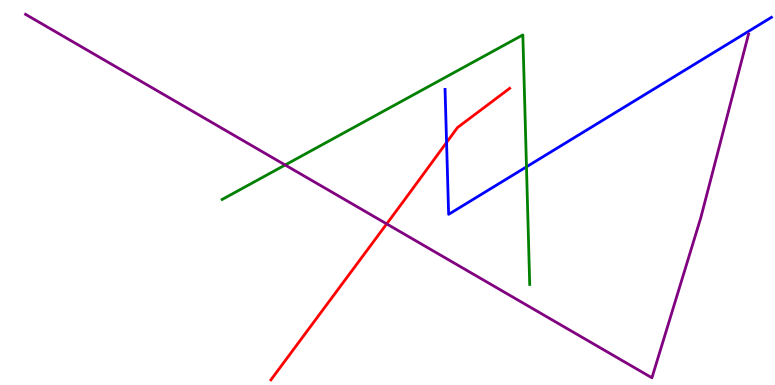[{'lines': ['blue', 'red'], 'intersections': [{'x': 5.76, 'y': 6.3}]}, {'lines': ['green', 'red'], 'intersections': []}, {'lines': ['purple', 'red'], 'intersections': [{'x': 4.99, 'y': 4.18}]}, {'lines': ['blue', 'green'], 'intersections': [{'x': 6.79, 'y': 5.67}]}, {'lines': ['blue', 'purple'], 'intersections': []}, {'lines': ['green', 'purple'], 'intersections': [{'x': 3.68, 'y': 5.71}]}]